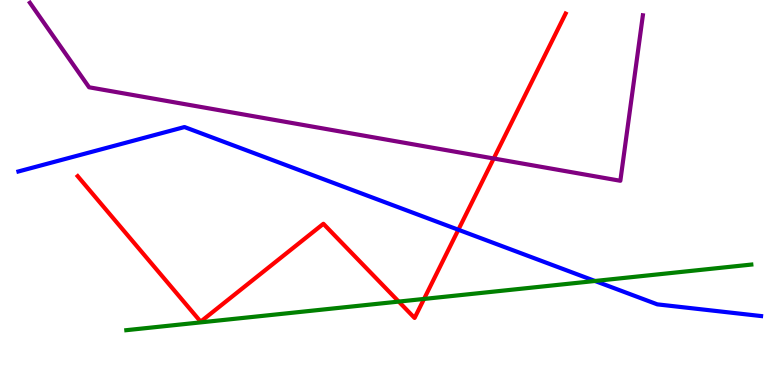[{'lines': ['blue', 'red'], 'intersections': [{'x': 5.91, 'y': 4.03}]}, {'lines': ['green', 'red'], 'intersections': [{'x': 5.14, 'y': 2.17}, {'x': 5.47, 'y': 2.24}]}, {'lines': ['purple', 'red'], 'intersections': [{'x': 6.37, 'y': 5.88}]}, {'lines': ['blue', 'green'], 'intersections': [{'x': 7.68, 'y': 2.7}]}, {'lines': ['blue', 'purple'], 'intersections': []}, {'lines': ['green', 'purple'], 'intersections': []}]